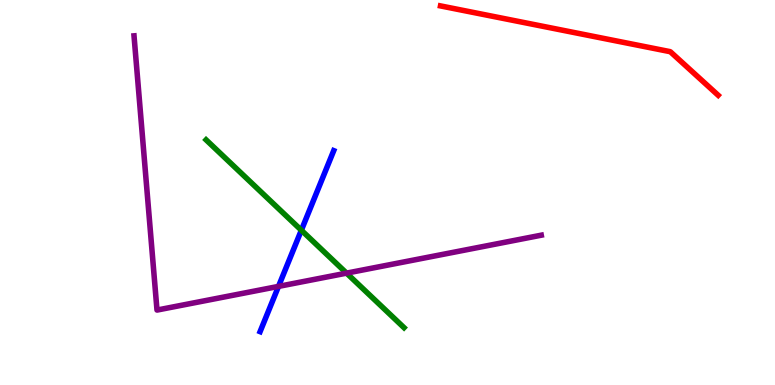[{'lines': ['blue', 'red'], 'intersections': []}, {'lines': ['green', 'red'], 'intersections': []}, {'lines': ['purple', 'red'], 'intersections': []}, {'lines': ['blue', 'green'], 'intersections': [{'x': 3.89, 'y': 4.02}]}, {'lines': ['blue', 'purple'], 'intersections': [{'x': 3.59, 'y': 2.56}]}, {'lines': ['green', 'purple'], 'intersections': [{'x': 4.47, 'y': 2.91}]}]